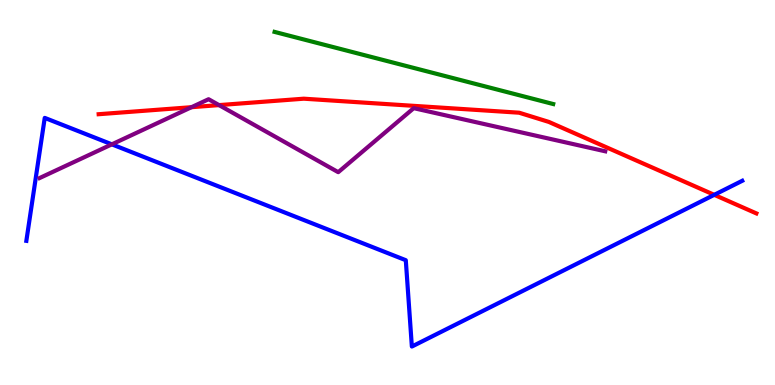[{'lines': ['blue', 'red'], 'intersections': [{'x': 9.22, 'y': 4.94}]}, {'lines': ['green', 'red'], 'intersections': []}, {'lines': ['purple', 'red'], 'intersections': [{'x': 2.47, 'y': 7.22}, {'x': 2.83, 'y': 7.27}]}, {'lines': ['blue', 'green'], 'intersections': []}, {'lines': ['blue', 'purple'], 'intersections': [{'x': 1.44, 'y': 6.25}]}, {'lines': ['green', 'purple'], 'intersections': []}]